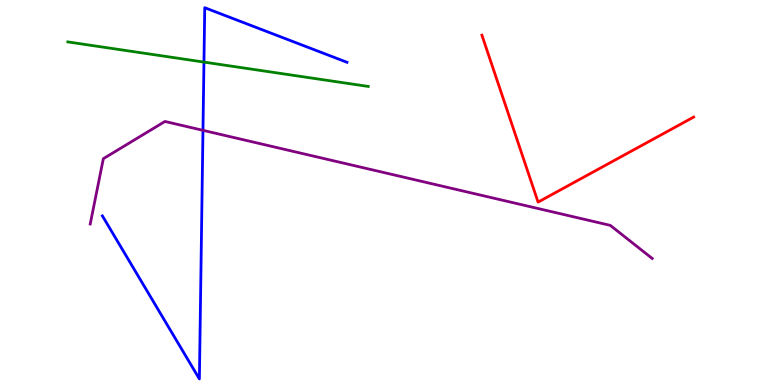[{'lines': ['blue', 'red'], 'intersections': []}, {'lines': ['green', 'red'], 'intersections': []}, {'lines': ['purple', 'red'], 'intersections': []}, {'lines': ['blue', 'green'], 'intersections': [{'x': 2.63, 'y': 8.39}]}, {'lines': ['blue', 'purple'], 'intersections': [{'x': 2.62, 'y': 6.61}]}, {'lines': ['green', 'purple'], 'intersections': []}]